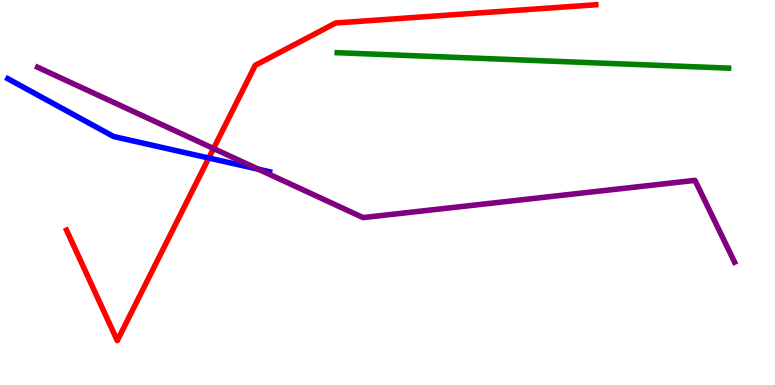[{'lines': ['blue', 'red'], 'intersections': [{'x': 2.69, 'y': 5.9}]}, {'lines': ['green', 'red'], 'intersections': []}, {'lines': ['purple', 'red'], 'intersections': [{'x': 2.76, 'y': 6.14}]}, {'lines': ['blue', 'green'], 'intersections': []}, {'lines': ['blue', 'purple'], 'intersections': [{'x': 3.33, 'y': 5.6}]}, {'lines': ['green', 'purple'], 'intersections': []}]